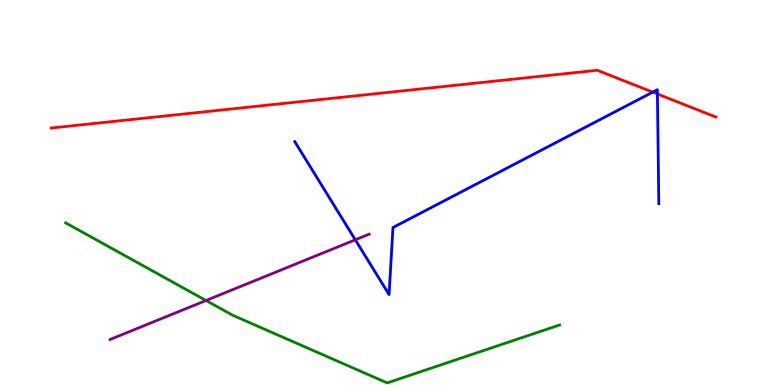[{'lines': ['blue', 'red'], 'intersections': [{'x': 8.42, 'y': 7.61}, {'x': 8.48, 'y': 7.56}]}, {'lines': ['green', 'red'], 'intersections': []}, {'lines': ['purple', 'red'], 'intersections': []}, {'lines': ['blue', 'green'], 'intersections': []}, {'lines': ['blue', 'purple'], 'intersections': [{'x': 4.58, 'y': 3.77}]}, {'lines': ['green', 'purple'], 'intersections': [{'x': 2.66, 'y': 2.2}]}]